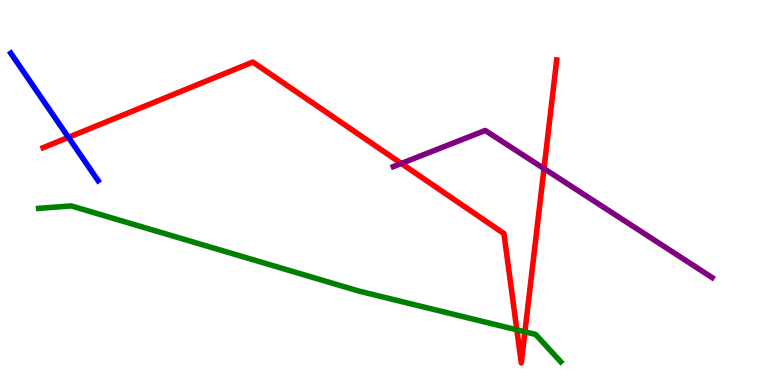[{'lines': ['blue', 'red'], 'intersections': [{'x': 0.883, 'y': 6.43}]}, {'lines': ['green', 'red'], 'intersections': [{'x': 6.67, 'y': 1.43}, {'x': 6.77, 'y': 1.38}]}, {'lines': ['purple', 'red'], 'intersections': [{'x': 5.18, 'y': 5.75}, {'x': 7.02, 'y': 5.62}]}, {'lines': ['blue', 'green'], 'intersections': []}, {'lines': ['blue', 'purple'], 'intersections': []}, {'lines': ['green', 'purple'], 'intersections': []}]